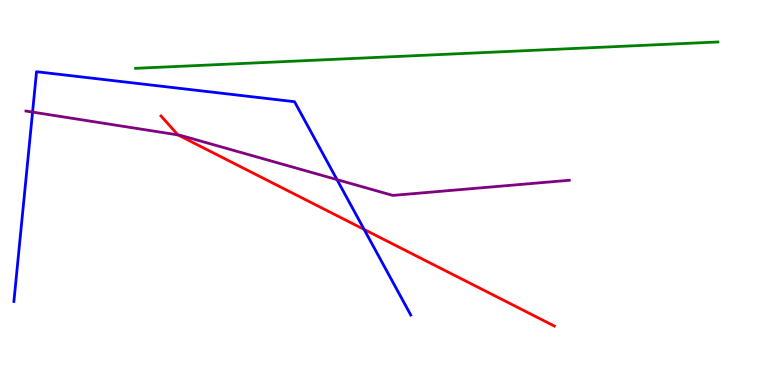[{'lines': ['blue', 'red'], 'intersections': [{'x': 4.7, 'y': 4.04}]}, {'lines': ['green', 'red'], 'intersections': []}, {'lines': ['purple', 'red'], 'intersections': [{'x': 2.3, 'y': 6.5}]}, {'lines': ['blue', 'green'], 'intersections': []}, {'lines': ['blue', 'purple'], 'intersections': [{'x': 0.42, 'y': 7.09}, {'x': 4.35, 'y': 5.33}]}, {'lines': ['green', 'purple'], 'intersections': []}]